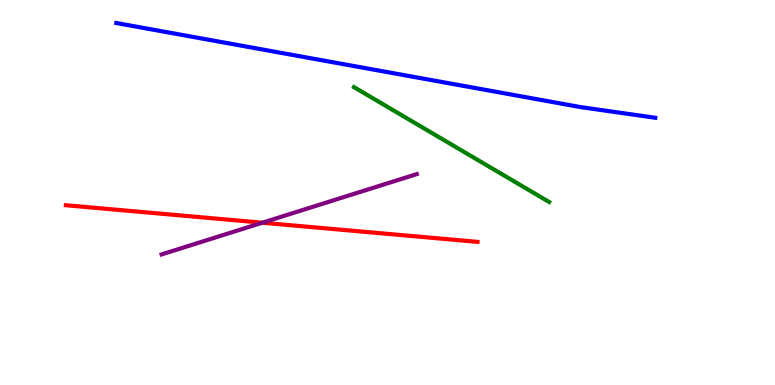[{'lines': ['blue', 'red'], 'intersections': []}, {'lines': ['green', 'red'], 'intersections': []}, {'lines': ['purple', 'red'], 'intersections': [{'x': 3.38, 'y': 4.22}]}, {'lines': ['blue', 'green'], 'intersections': []}, {'lines': ['blue', 'purple'], 'intersections': []}, {'lines': ['green', 'purple'], 'intersections': []}]